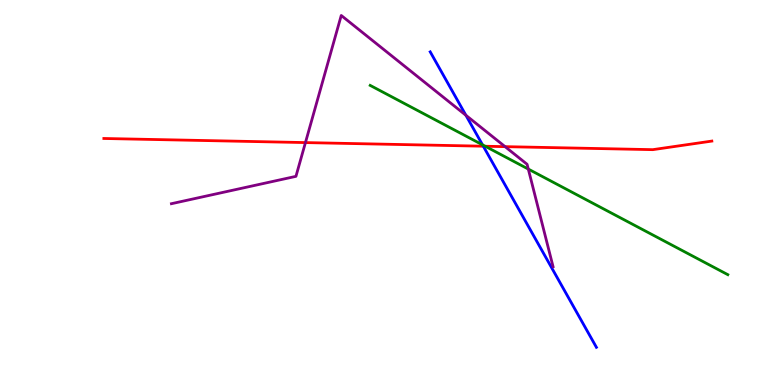[{'lines': ['blue', 'red'], 'intersections': [{'x': 6.24, 'y': 6.2}]}, {'lines': ['green', 'red'], 'intersections': [{'x': 6.26, 'y': 6.2}]}, {'lines': ['purple', 'red'], 'intersections': [{'x': 3.94, 'y': 6.3}, {'x': 6.52, 'y': 6.19}]}, {'lines': ['blue', 'green'], 'intersections': [{'x': 6.23, 'y': 6.24}]}, {'lines': ['blue', 'purple'], 'intersections': [{'x': 6.01, 'y': 7.01}]}, {'lines': ['green', 'purple'], 'intersections': [{'x': 6.82, 'y': 5.61}]}]